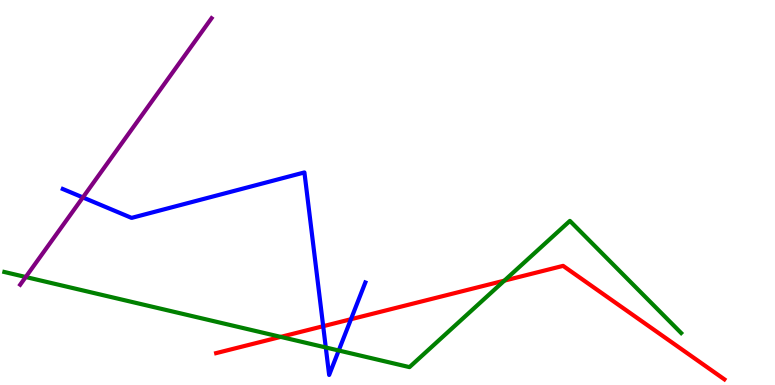[{'lines': ['blue', 'red'], 'intersections': [{'x': 4.17, 'y': 1.53}, {'x': 4.53, 'y': 1.71}]}, {'lines': ['green', 'red'], 'intersections': [{'x': 3.62, 'y': 1.25}, {'x': 6.51, 'y': 2.71}]}, {'lines': ['purple', 'red'], 'intersections': []}, {'lines': ['blue', 'green'], 'intersections': [{'x': 4.2, 'y': 0.975}, {'x': 4.37, 'y': 0.896}]}, {'lines': ['blue', 'purple'], 'intersections': [{'x': 1.07, 'y': 4.87}]}, {'lines': ['green', 'purple'], 'intersections': [{'x': 0.332, 'y': 2.8}]}]